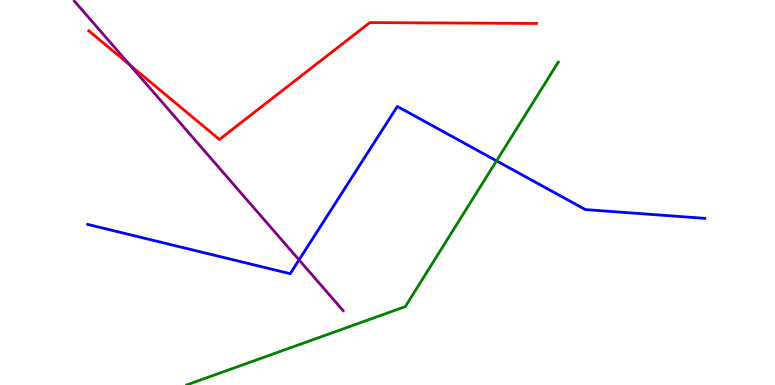[{'lines': ['blue', 'red'], 'intersections': []}, {'lines': ['green', 'red'], 'intersections': []}, {'lines': ['purple', 'red'], 'intersections': [{'x': 1.68, 'y': 8.31}]}, {'lines': ['blue', 'green'], 'intersections': [{'x': 6.41, 'y': 5.82}]}, {'lines': ['blue', 'purple'], 'intersections': [{'x': 3.86, 'y': 3.25}]}, {'lines': ['green', 'purple'], 'intersections': []}]